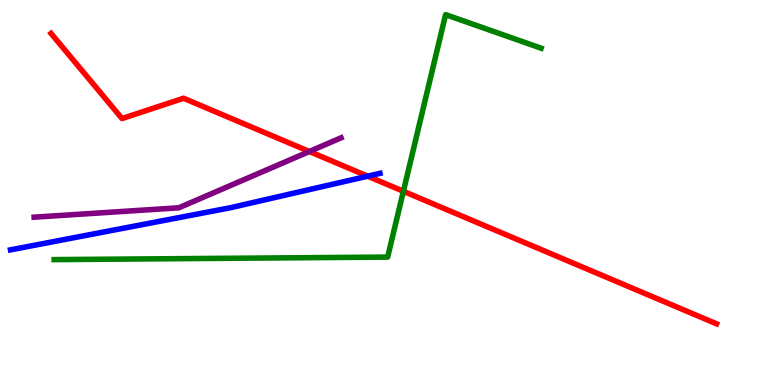[{'lines': ['blue', 'red'], 'intersections': [{'x': 4.74, 'y': 5.42}]}, {'lines': ['green', 'red'], 'intersections': [{'x': 5.2, 'y': 5.03}]}, {'lines': ['purple', 'red'], 'intersections': [{'x': 3.99, 'y': 6.07}]}, {'lines': ['blue', 'green'], 'intersections': []}, {'lines': ['blue', 'purple'], 'intersections': []}, {'lines': ['green', 'purple'], 'intersections': []}]